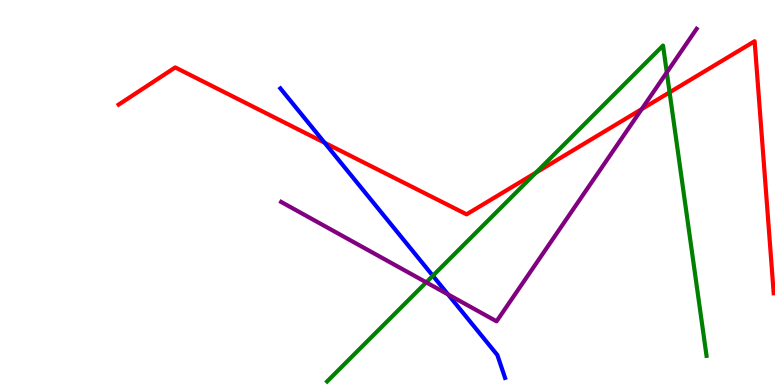[{'lines': ['blue', 'red'], 'intersections': [{'x': 4.19, 'y': 6.29}]}, {'lines': ['green', 'red'], 'intersections': [{'x': 6.92, 'y': 5.52}, {'x': 8.64, 'y': 7.6}]}, {'lines': ['purple', 'red'], 'intersections': [{'x': 8.28, 'y': 7.17}]}, {'lines': ['blue', 'green'], 'intersections': [{'x': 5.59, 'y': 2.84}]}, {'lines': ['blue', 'purple'], 'intersections': [{'x': 5.78, 'y': 2.35}]}, {'lines': ['green', 'purple'], 'intersections': [{'x': 5.5, 'y': 2.67}, {'x': 8.6, 'y': 8.12}]}]